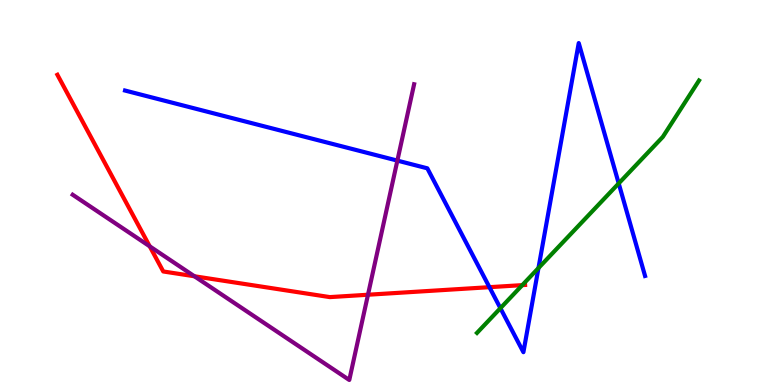[{'lines': ['blue', 'red'], 'intersections': [{'x': 6.32, 'y': 2.54}]}, {'lines': ['green', 'red'], 'intersections': [{'x': 6.74, 'y': 2.59}]}, {'lines': ['purple', 'red'], 'intersections': [{'x': 1.93, 'y': 3.6}, {'x': 2.51, 'y': 2.82}, {'x': 4.75, 'y': 2.34}]}, {'lines': ['blue', 'green'], 'intersections': [{'x': 6.46, 'y': 1.99}, {'x': 6.95, 'y': 3.04}, {'x': 7.98, 'y': 5.24}]}, {'lines': ['blue', 'purple'], 'intersections': [{'x': 5.13, 'y': 5.83}]}, {'lines': ['green', 'purple'], 'intersections': []}]